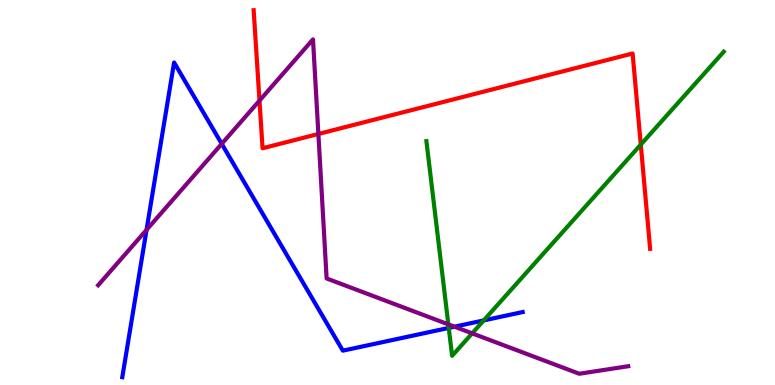[{'lines': ['blue', 'red'], 'intersections': []}, {'lines': ['green', 'red'], 'intersections': [{'x': 8.27, 'y': 6.24}]}, {'lines': ['purple', 'red'], 'intersections': [{'x': 3.35, 'y': 7.39}, {'x': 4.11, 'y': 6.52}]}, {'lines': ['blue', 'green'], 'intersections': [{'x': 5.79, 'y': 1.48}, {'x': 6.24, 'y': 1.68}]}, {'lines': ['blue', 'purple'], 'intersections': [{'x': 1.89, 'y': 4.03}, {'x': 2.86, 'y': 6.26}, {'x': 5.86, 'y': 1.51}]}, {'lines': ['green', 'purple'], 'intersections': [{'x': 5.79, 'y': 1.57}, {'x': 6.09, 'y': 1.34}]}]